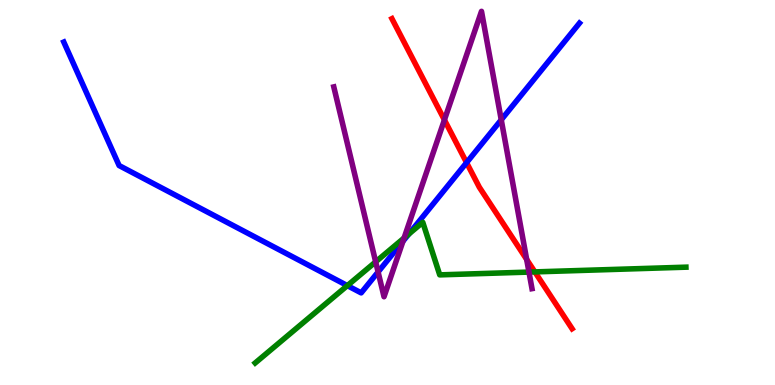[{'lines': ['blue', 'red'], 'intersections': [{'x': 6.02, 'y': 5.78}]}, {'lines': ['green', 'red'], 'intersections': [{'x': 6.9, 'y': 2.94}]}, {'lines': ['purple', 'red'], 'intersections': [{'x': 5.73, 'y': 6.89}, {'x': 6.8, 'y': 3.26}]}, {'lines': ['blue', 'green'], 'intersections': [{'x': 4.48, 'y': 2.58}, {'x': 5.27, 'y': 3.92}]}, {'lines': ['blue', 'purple'], 'intersections': [{'x': 4.88, 'y': 2.94}, {'x': 5.2, 'y': 3.74}, {'x': 6.47, 'y': 6.89}]}, {'lines': ['green', 'purple'], 'intersections': [{'x': 4.85, 'y': 3.2}, {'x': 5.21, 'y': 3.82}, {'x': 6.83, 'y': 2.93}]}]